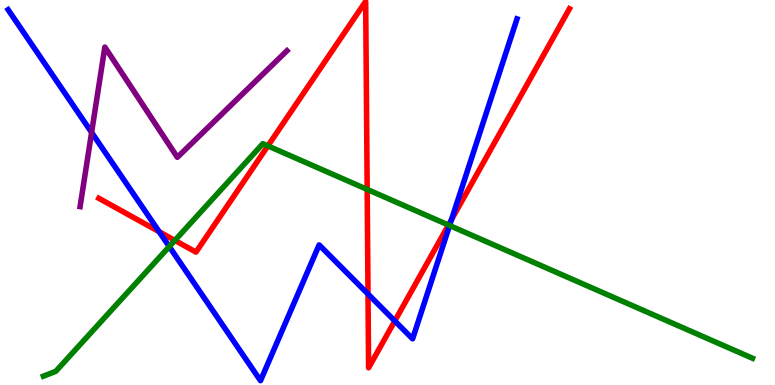[{'lines': ['blue', 'red'], 'intersections': [{'x': 2.05, 'y': 3.98}, {'x': 4.75, 'y': 2.36}, {'x': 5.09, 'y': 1.66}, {'x': 5.83, 'y': 4.3}]}, {'lines': ['green', 'red'], 'intersections': [{'x': 2.26, 'y': 3.76}, {'x': 3.46, 'y': 6.21}, {'x': 4.74, 'y': 5.08}, {'x': 5.79, 'y': 4.16}]}, {'lines': ['purple', 'red'], 'intersections': []}, {'lines': ['blue', 'green'], 'intersections': [{'x': 2.18, 'y': 3.6}, {'x': 5.8, 'y': 4.14}]}, {'lines': ['blue', 'purple'], 'intersections': [{'x': 1.18, 'y': 6.56}]}, {'lines': ['green', 'purple'], 'intersections': []}]